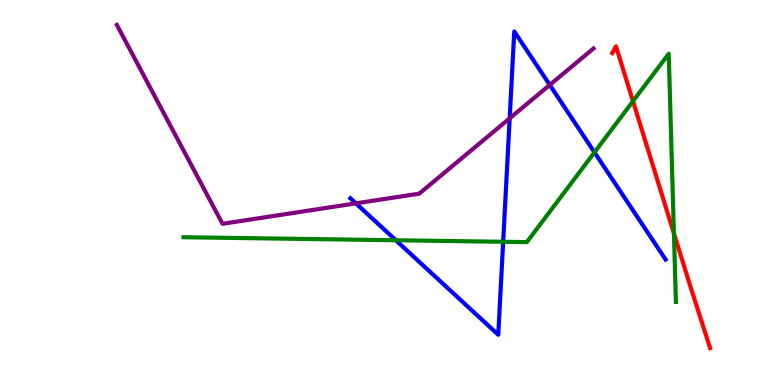[{'lines': ['blue', 'red'], 'intersections': []}, {'lines': ['green', 'red'], 'intersections': [{'x': 8.17, 'y': 7.37}, {'x': 8.7, 'y': 3.94}]}, {'lines': ['purple', 'red'], 'intersections': []}, {'lines': ['blue', 'green'], 'intersections': [{'x': 5.11, 'y': 3.76}, {'x': 6.49, 'y': 3.72}, {'x': 7.67, 'y': 6.04}]}, {'lines': ['blue', 'purple'], 'intersections': [{'x': 4.59, 'y': 4.72}, {'x': 6.58, 'y': 6.93}, {'x': 7.09, 'y': 7.79}]}, {'lines': ['green', 'purple'], 'intersections': []}]